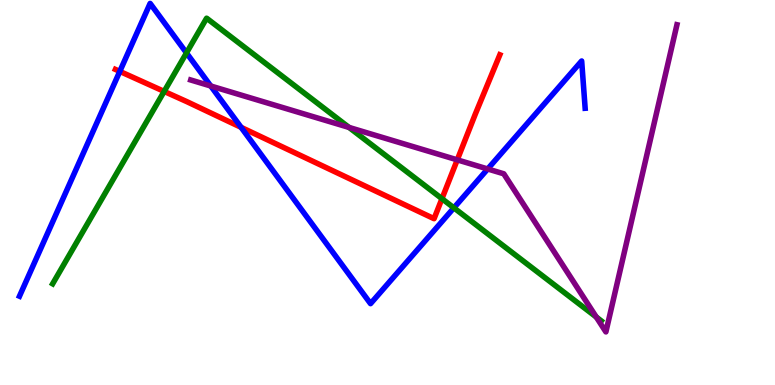[{'lines': ['blue', 'red'], 'intersections': [{'x': 1.55, 'y': 8.15}, {'x': 3.11, 'y': 6.69}]}, {'lines': ['green', 'red'], 'intersections': [{'x': 2.12, 'y': 7.63}, {'x': 5.7, 'y': 4.84}]}, {'lines': ['purple', 'red'], 'intersections': [{'x': 5.9, 'y': 5.85}]}, {'lines': ['blue', 'green'], 'intersections': [{'x': 2.41, 'y': 8.63}, {'x': 5.86, 'y': 4.6}]}, {'lines': ['blue', 'purple'], 'intersections': [{'x': 2.72, 'y': 7.77}, {'x': 6.29, 'y': 5.61}]}, {'lines': ['green', 'purple'], 'intersections': [{'x': 4.5, 'y': 6.69}, {'x': 7.69, 'y': 1.76}]}]